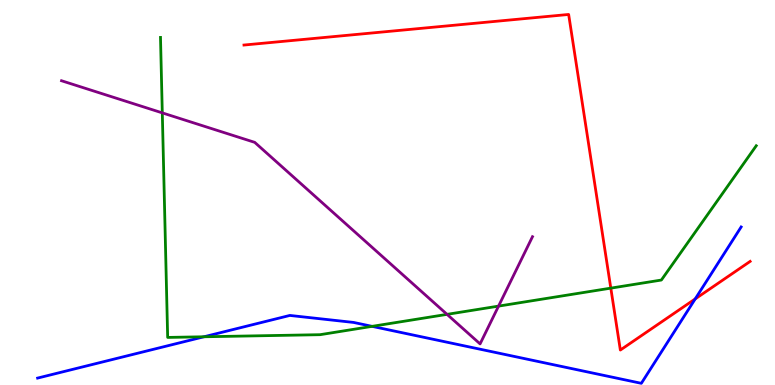[{'lines': ['blue', 'red'], 'intersections': [{'x': 8.97, 'y': 2.24}]}, {'lines': ['green', 'red'], 'intersections': [{'x': 7.88, 'y': 2.52}]}, {'lines': ['purple', 'red'], 'intersections': []}, {'lines': ['blue', 'green'], 'intersections': [{'x': 2.63, 'y': 1.25}, {'x': 4.8, 'y': 1.52}]}, {'lines': ['blue', 'purple'], 'intersections': []}, {'lines': ['green', 'purple'], 'intersections': [{'x': 2.09, 'y': 7.07}, {'x': 5.77, 'y': 1.83}, {'x': 6.43, 'y': 2.05}]}]